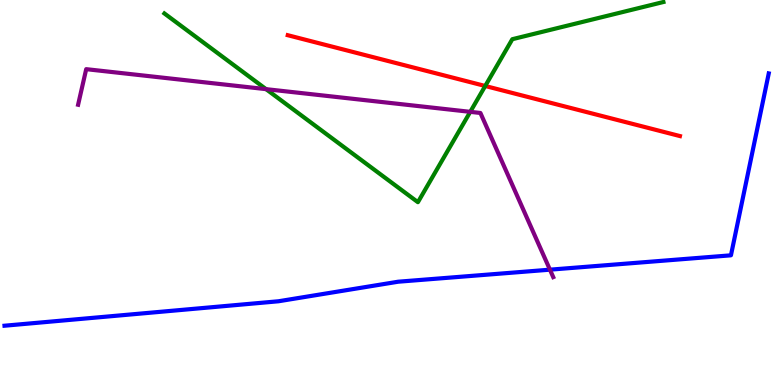[{'lines': ['blue', 'red'], 'intersections': []}, {'lines': ['green', 'red'], 'intersections': [{'x': 6.26, 'y': 7.77}]}, {'lines': ['purple', 'red'], 'intersections': []}, {'lines': ['blue', 'green'], 'intersections': []}, {'lines': ['blue', 'purple'], 'intersections': [{'x': 7.1, 'y': 3.0}]}, {'lines': ['green', 'purple'], 'intersections': [{'x': 3.43, 'y': 7.68}, {'x': 6.07, 'y': 7.09}]}]